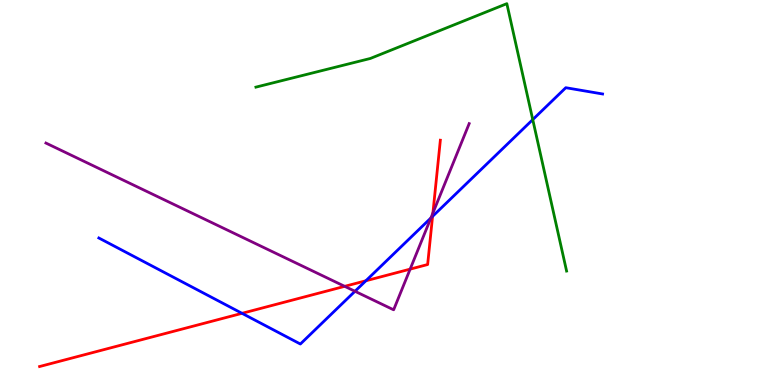[{'lines': ['blue', 'red'], 'intersections': [{'x': 3.12, 'y': 1.86}, {'x': 4.72, 'y': 2.71}, {'x': 5.58, 'y': 4.38}]}, {'lines': ['green', 'red'], 'intersections': []}, {'lines': ['purple', 'red'], 'intersections': [{'x': 4.45, 'y': 2.56}, {'x': 5.29, 'y': 3.01}, {'x': 5.59, 'y': 4.47}]}, {'lines': ['blue', 'green'], 'intersections': [{'x': 6.87, 'y': 6.89}]}, {'lines': ['blue', 'purple'], 'intersections': [{'x': 4.58, 'y': 2.43}, {'x': 5.56, 'y': 4.34}]}, {'lines': ['green', 'purple'], 'intersections': []}]